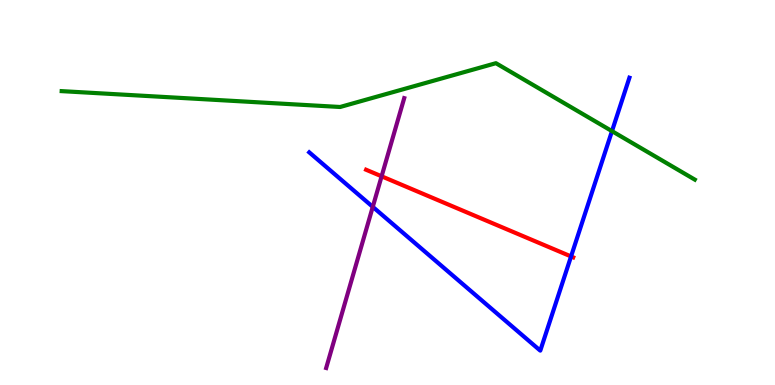[{'lines': ['blue', 'red'], 'intersections': [{'x': 7.37, 'y': 3.34}]}, {'lines': ['green', 'red'], 'intersections': []}, {'lines': ['purple', 'red'], 'intersections': [{'x': 4.92, 'y': 5.42}]}, {'lines': ['blue', 'green'], 'intersections': [{'x': 7.9, 'y': 6.59}]}, {'lines': ['blue', 'purple'], 'intersections': [{'x': 4.81, 'y': 4.63}]}, {'lines': ['green', 'purple'], 'intersections': []}]